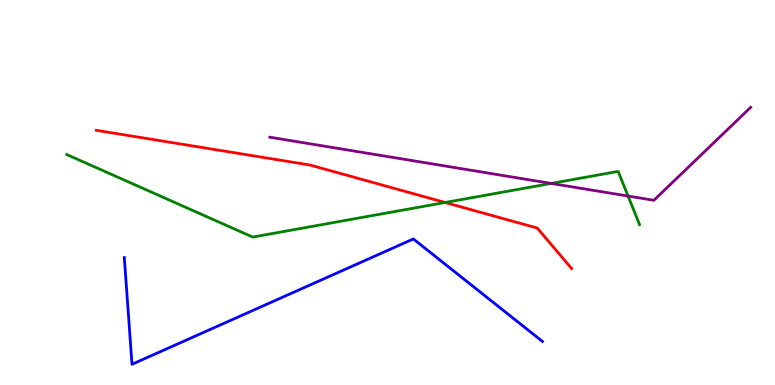[{'lines': ['blue', 'red'], 'intersections': []}, {'lines': ['green', 'red'], 'intersections': [{'x': 5.74, 'y': 4.74}]}, {'lines': ['purple', 'red'], 'intersections': []}, {'lines': ['blue', 'green'], 'intersections': []}, {'lines': ['blue', 'purple'], 'intersections': []}, {'lines': ['green', 'purple'], 'intersections': [{'x': 7.11, 'y': 5.24}, {'x': 8.1, 'y': 4.91}]}]